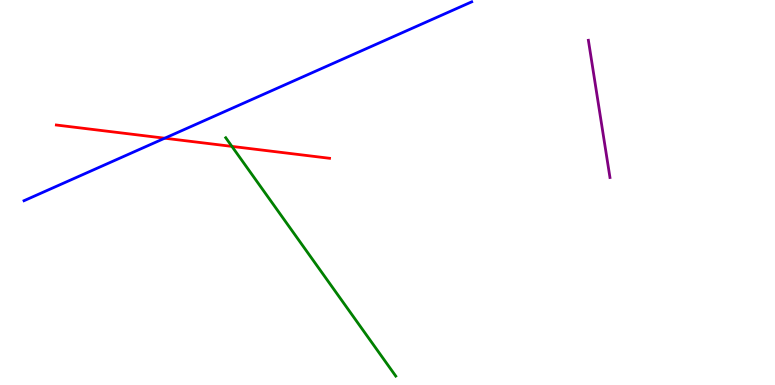[{'lines': ['blue', 'red'], 'intersections': [{'x': 2.13, 'y': 6.41}]}, {'lines': ['green', 'red'], 'intersections': [{'x': 2.99, 'y': 6.2}]}, {'lines': ['purple', 'red'], 'intersections': []}, {'lines': ['blue', 'green'], 'intersections': []}, {'lines': ['blue', 'purple'], 'intersections': []}, {'lines': ['green', 'purple'], 'intersections': []}]